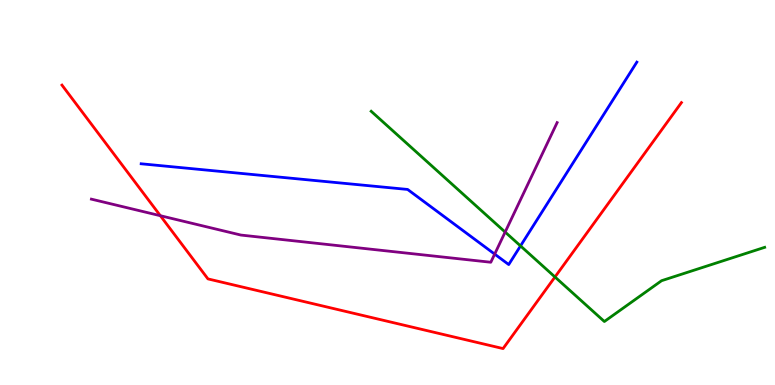[{'lines': ['blue', 'red'], 'intersections': []}, {'lines': ['green', 'red'], 'intersections': [{'x': 7.16, 'y': 2.81}]}, {'lines': ['purple', 'red'], 'intersections': [{'x': 2.07, 'y': 4.4}]}, {'lines': ['blue', 'green'], 'intersections': [{'x': 6.72, 'y': 3.61}]}, {'lines': ['blue', 'purple'], 'intersections': [{'x': 6.38, 'y': 3.4}]}, {'lines': ['green', 'purple'], 'intersections': [{'x': 6.52, 'y': 3.97}]}]